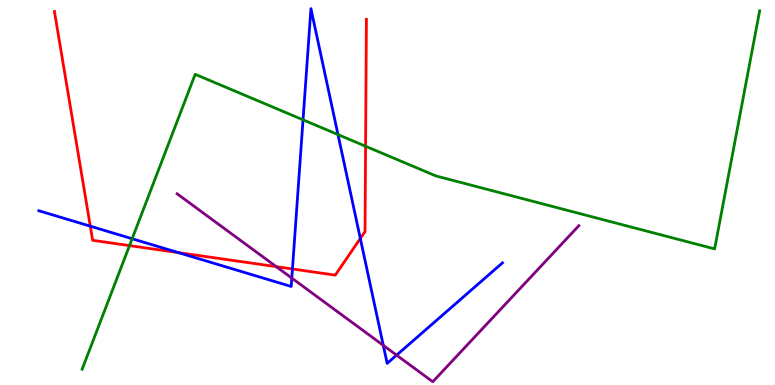[{'lines': ['blue', 'red'], 'intersections': [{'x': 1.17, 'y': 4.13}, {'x': 2.3, 'y': 3.44}, {'x': 3.77, 'y': 3.01}, {'x': 4.65, 'y': 3.81}]}, {'lines': ['green', 'red'], 'intersections': [{'x': 1.67, 'y': 3.62}, {'x': 4.72, 'y': 6.2}]}, {'lines': ['purple', 'red'], 'intersections': [{'x': 3.56, 'y': 3.07}]}, {'lines': ['blue', 'green'], 'intersections': [{'x': 1.71, 'y': 3.8}, {'x': 3.91, 'y': 6.89}, {'x': 4.36, 'y': 6.5}]}, {'lines': ['blue', 'purple'], 'intersections': [{'x': 3.77, 'y': 2.78}, {'x': 4.95, 'y': 1.03}, {'x': 5.12, 'y': 0.775}]}, {'lines': ['green', 'purple'], 'intersections': []}]